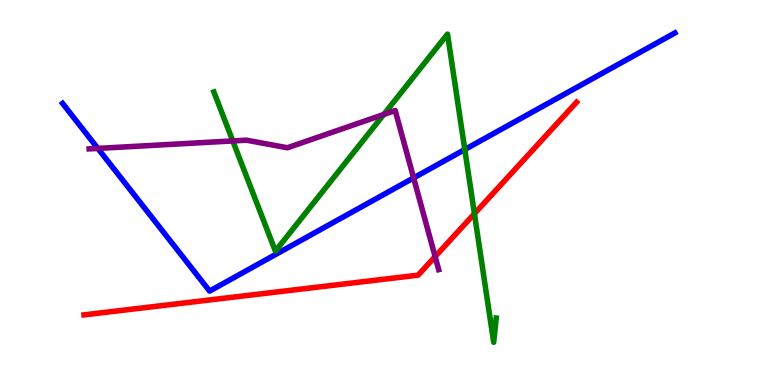[{'lines': ['blue', 'red'], 'intersections': []}, {'lines': ['green', 'red'], 'intersections': [{'x': 6.12, 'y': 4.45}]}, {'lines': ['purple', 'red'], 'intersections': [{'x': 5.61, 'y': 3.34}]}, {'lines': ['blue', 'green'], 'intersections': [{'x': 6.0, 'y': 6.12}]}, {'lines': ['blue', 'purple'], 'intersections': [{'x': 1.26, 'y': 6.15}, {'x': 5.34, 'y': 5.38}]}, {'lines': ['green', 'purple'], 'intersections': [{'x': 3.0, 'y': 6.34}, {'x': 4.95, 'y': 7.03}]}]